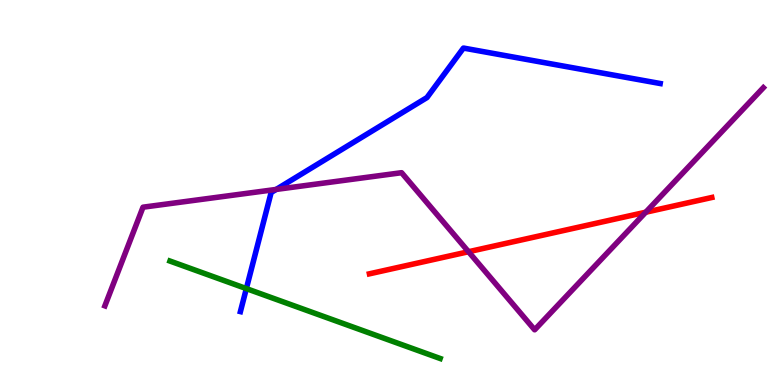[{'lines': ['blue', 'red'], 'intersections': []}, {'lines': ['green', 'red'], 'intersections': []}, {'lines': ['purple', 'red'], 'intersections': [{'x': 6.05, 'y': 3.46}, {'x': 8.33, 'y': 4.49}]}, {'lines': ['blue', 'green'], 'intersections': [{'x': 3.18, 'y': 2.5}]}, {'lines': ['blue', 'purple'], 'intersections': [{'x': 3.56, 'y': 5.08}]}, {'lines': ['green', 'purple'], 'intersections': []}]